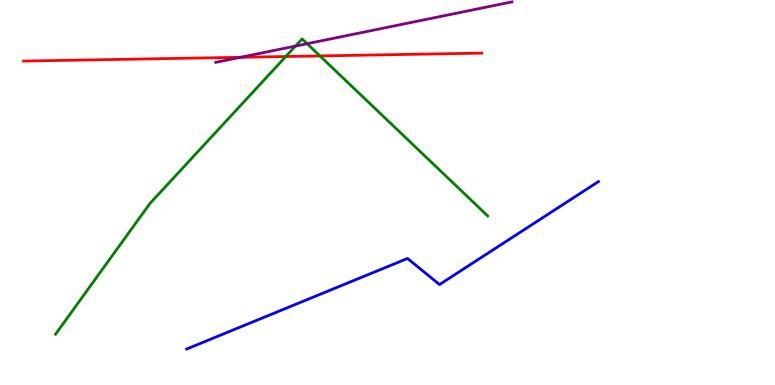[{'lines': ['blue', 'red'], 'intersections': []}, {'lines': ['green', 'red'], 'intersections': [{'x': 3.69, 'y': 8.53}, {'x': 4.13, 'y': 8.55}]}, {'lines': ['purple', 'red'], 'intersections': [{'x': 3.1, 'y': 8.51}]}, {'lines': ['blue', 'green'], 'intersections': []}, {'lines': ['blue', 'purple'], 'intersections': []}, {'lines': ['green', 'purple'], 'intersections': [{'x': 3.81, 'y': 8.8}, {'x': 3.96, 'y': 8.86}]}]